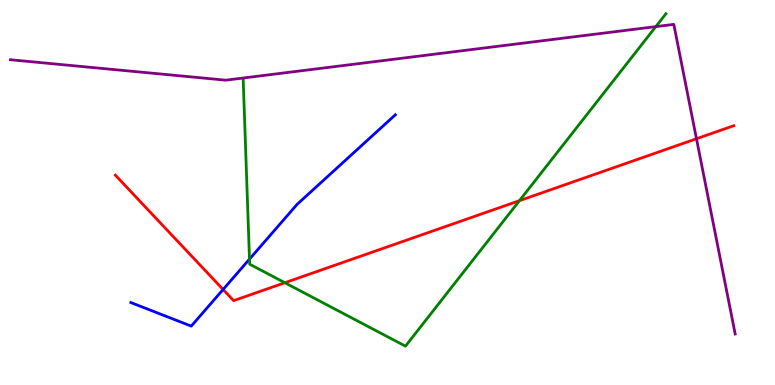[{'lines': ['blue', 'red'], 'intersections': [{'x': 2.88, 'y': 2.48}]}, {'lines': ['green', 'red'], 'intersections': [{'x': 3.68, 'y': 2.66}, {'x': 6.7, 'y': 4.79}]}, {'lines': ['purple', 'red'], 'intersections': [{'x': 8.99, 'y': 6.4}]}, {'lines': ['blue', 'green'], 'intersections': [{'x': 3.22, 'y': 3.27}]}, {'lines': ['blue', 'purple'], 'intersections': []}, {'lines': ['green', 'purple'], 'intersections': [{'x': 8.46, 'y': 9.31}]}]